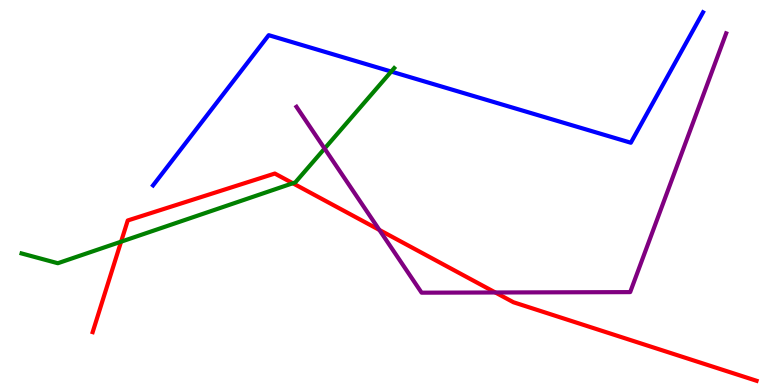[{'lines': ['blue', 'red'], 'intersections': []}, {'lines': ['green', 'red'], 'intersections': [{'x': 1.56, 'y': 3.72}, {'x': 3.78, 'y': 5.24}]}, {'lines': ['purple', 'red'], 'intersections': [{'x': 4.89, 'y': 4.03}, {'x': 6.39, 'y': 2.4}]}, {'lines': ['blue', 'green'], 'intersections': [{'x': 5.05, 'y': 8.14}]}, {'lines': ['blue', 'purple'], 'intersections': []}, {'lines': ['green', 'purple'], 'intersections': [{'x': 4.19, 'y': 6.14}]}]